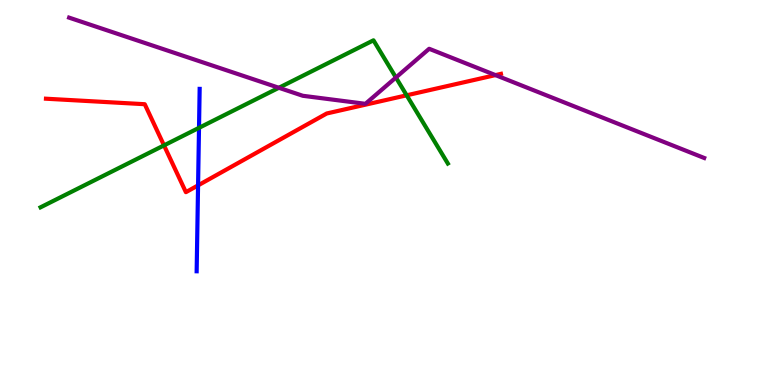[{'lines': ['blue', 'red'], 'intersections': [{'x': 2.56, 'y': 5.19}]}, {'lines': ['green', 'red'], 'intersections': [{'x': 2.12, 'y': 6.22}, {'x': 5.25, 'y': 7.52}]}, {'lines': ['purple', 'red'], 'intersections': [{'x': 6.39, 'y': 8.05}]}, {'lines': ['blue', 'green'], 'intersections': [{'x': 2.57, 'y': 6.68}]}, {'lines': ['blue', 'purple'], 'intersections': []}, {'lines': ['green', 'purple'], 'intersections': [{'x': 3.6, 'y': 7.72}, {'x': 5.11, 'y': 7.99}]}]